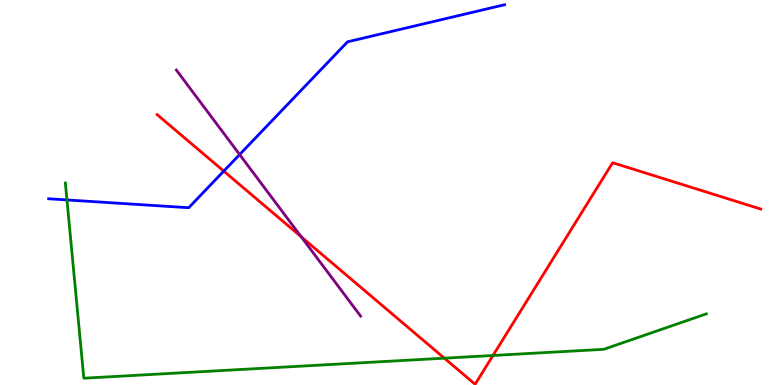[{'lines': ['blue', 'red'], 'intersections': [{'x': 2.89, 'y': 5.56}]}, {'lines': ['green', 'red'], 'intersections': [{'x': 5.73, 'y': 0.697}, {'x': 6.36, 'y': 0.767}]}, {'lines': ['purple', 'red'], 'intersections': [{'x': 3.89, 'y': 3.85}]}, {'lines': ['blue', 'green'], 'intersections': [{'x': 0.864, 'y': 4.81}]}, {'lines': ['blue', 'purple'], 'intersections': [{'x': 3.09, 'y': 5.99}]}, {'lines': ['green', 'purple'], 'intersections': []}]